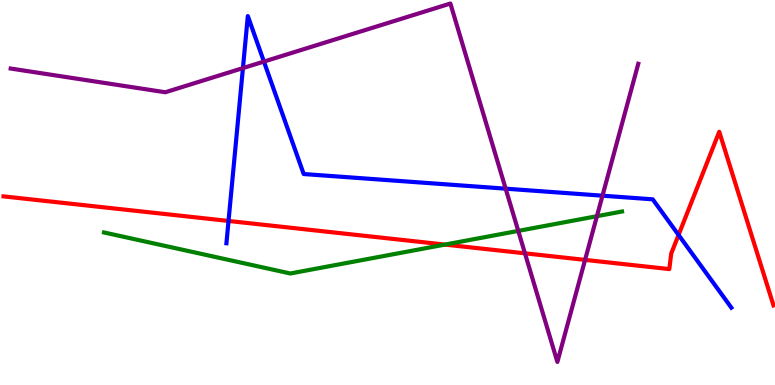[{'lines': ['blue', 'red'], 'intersections': [{'x': 2.95, 'y': 4.26}, {'x': 8.76, 'y': 3.9}]}, {'lines': ['green', 'red'], 'intersections': [{'x': 5.74, 'y': 3.65}]}, {'lines': ['purple', 'red'], 'intersections': [{'x': 6.77, 'y': 3.42}, {'x': 7.55, 'y': 3.25}]}, {'lines': ['blue', 'green'], 'intersections': []}, {'lines': ['blue', 'purple'], 'intersections': [{'x': 3.13, 'y': 8.23}, {'x': 3.41, 'y': 8.4}, {'x': 6.52, 'y': 5.1}, {'x': 7.77, 'y': 4.92}]}, {'lines': ['green', 'purple'], 'intersections': [{'x': 6.69, 'y': 4.0}, {'x': 7.7, 'y': 4.38}]}]